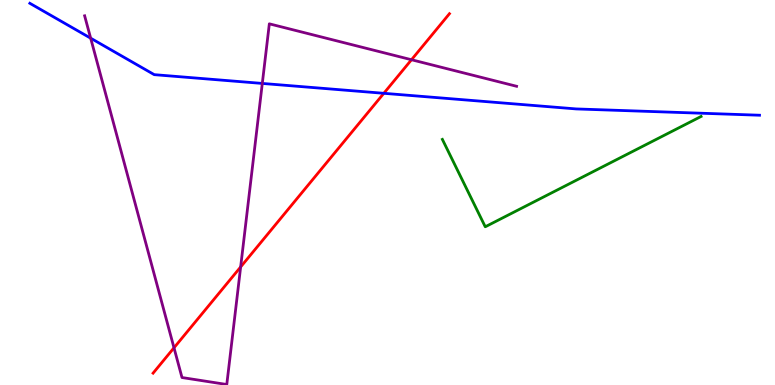[{'lines': ['blue', 'red'], 'intersections': [{'x': 4.95, 'y': 7.58}]}, {'lines': ['green', 'red'], 'intersections': []}, {'lines': ['purple', 'red'], 'intersections': [{'x': 2.25, 'y': 0.966}, {'x': 3.11, 'y': 3.07}, {'x': 5.31, 'y': 8.45}]}, {'lines': ['blue', 'green'], 'intersections': []}, {'lines': ['blue', 'purple'], 'intersections': [{'x': 1.17, 'y': 9.01}, {'x': 3.38, 'y': 7.83}]}, {'lines': ['green', 'purple'], 'intersections': []}]